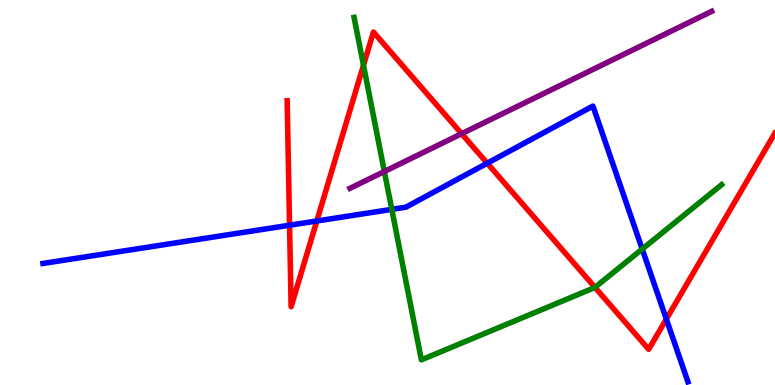[{'lines': ['blue', 'red'], 'intersections': [{'x': 3.74, 'y': 4.15}, {'x': 4.09, 'y': 4.26}, {'x': 6.29, 'y': 5.76}, {'x': 8.6, 'y': 1.71}]}, {'lines': ['green', 'red'], 'intersections': [{'x': 4.69, 'y': 8.31}, {'x': 7.68, 'y': 2.54}]}, {'lines': ['purple', 'red'], 'intersections': [{'x': 5.96, 'y': 6.53}]}, {'lines': ['blue', 'green'], 'intersections': [{'x': 5.06, 'y': 4.56}, {'x': 8.29, 'y': 3.53}]}, {'lines': ['blue', 'purple'], 'intersections': []}, {'lines': ['green', 'purple'], 'intersections': [{'x': 4.96, 'y': 5.55}]}]